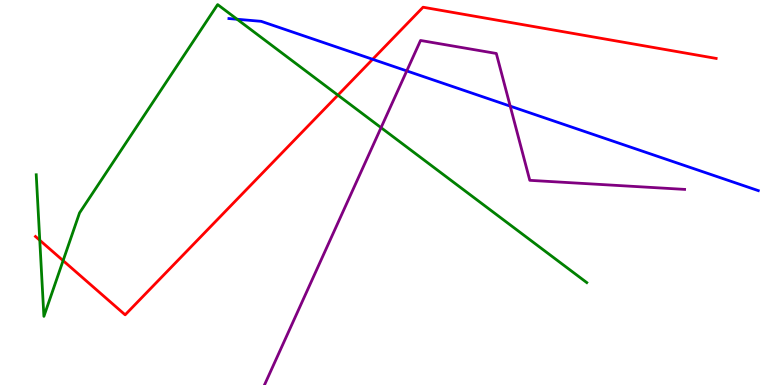[{'lines': ['blue', 'red'], 'intersections': [{'x': 4.81, 'y': 8.46}]}, {'lines': ['green', 'red'], 'intersections': [{'x': 0.513, 'y': 3.76}, {'x': 0.814, 'y': 3.23}, {'x': 4.36, 'y': 7.53}]}, {'lines': ['purple', 'red'], 'intersections': []}, {'lines': ['blue', 'green'], 'intersections': [{'x': 3.06, 'y': 9.5}]}, {'lines': ['blue', 'purple'], 'intersections': [{'x': 5.25, 'y': 8.16}, {'x': 6.58, 'y': 7.24}]}, {'lines': ['green', 'purple'], 'intersections': [{'x': 4.92, 'y': 6.68}]}]